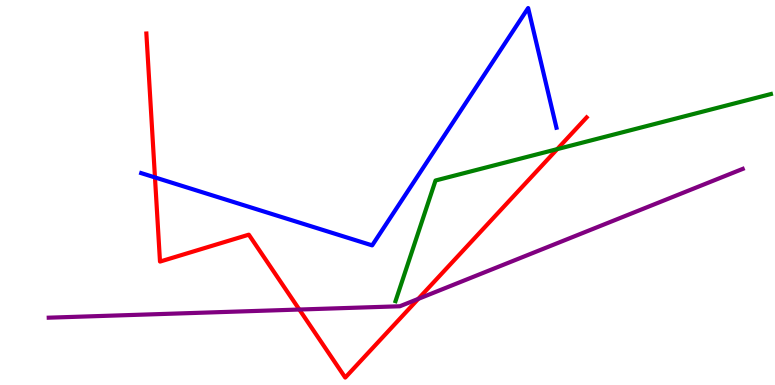[{'lines': ['blue', 'red'], 'intersections': [{'x': 2.0, 'y': 5.39}]}, {'lines': ['green', 'red'], 'intersections': [{'x': 7.19, 'y': 6.13}]}, {'lines': ['purple', 'red'], 'intersections': [{'x': 3.86, 'y': 1.96}, {'x': 5.4, 'y': 2.24}]}, {'lines': ['blue', 'green'], 'intersections': []}, {'lines': ['blue', 'purple'], 'intersections': []}, {'lines': ['green', 'purple'], 'intersections': []}]